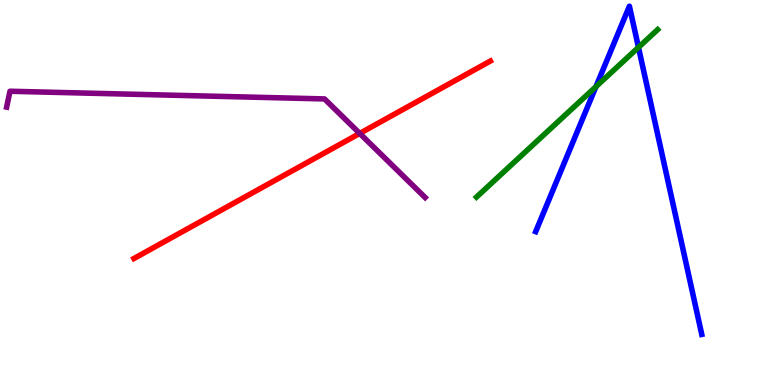[{'lines': ['blue', 'red'], 'intersections': []}, {'lines': ['green', 'red'], 'intersections': []}, {'lines': ['purple', 'red'], 'intersections': [{'x': 4.64, 'y': 6.53}]}, {'lines': ['blue', 'green'], 'intersections': [{'x': 7.69, 'y': 7.75}, {'x': 8.24, 'y': 8.77}]}, {'lines': ['blue', 'purple'], 'intersections': []}, {'lines': ['green', 'purple'], 'intersections': []}]